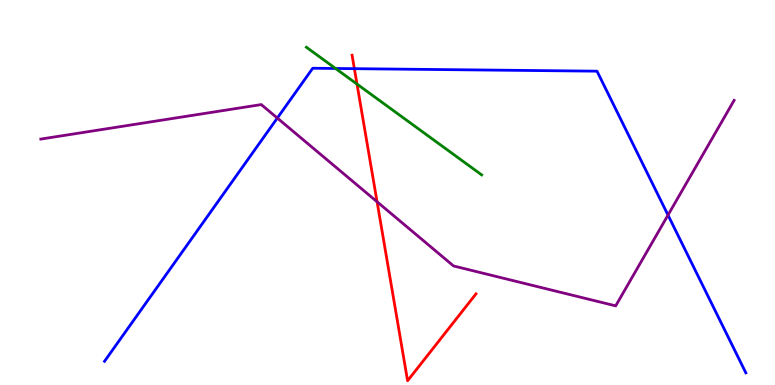[{'lines': ['blue', 'red'], 'intersections': [{'x': 4.57, 'y': 8.22}]}, {'lines': ['green', 'red'], 'intersections': [{'x': 4.61, 'y': 7.82}]}, {'lines': ['purple', 'red'], 'intersections': [{'x': 4.87, 'y': 4.76}]}, {'lines': ['blue', 'green'], 'intersections': [{'x': 4.33, 'y': 8.22}]}, {'lines': ['blue', 'purple'], 'intersections': [{'x': 3.58, 'y': 6.93}, {'x': 8.62, 'y': 4.41}]}, {'lines': ['green', 'purple'], 'intersections': []}]